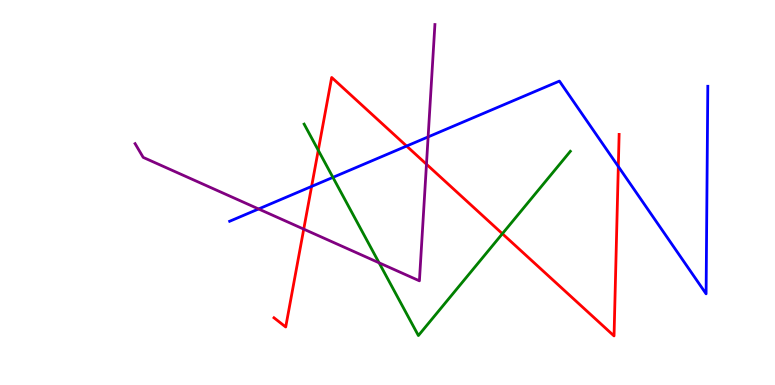[{'lines': ['blue', 'red'], 'intersections': [{'x': 4.02, 'y': 5.16}, {'x': 5.25, 'y': 6.21}, {'x': 7.98, 'y': 5.67}]}, {'lines': ['green', 'red'], 'intersections': [{'x': 4.11, 'y': 6.1}, {'x': 6.48, 'y': 3.93}]}, {'lines': ['purple', 'red'], 'intersections': [{'x': 3.92, 'y': 4.05}, {'x': 5.5, 'y': 5.73}]}, {'lines': ['blue', 'green'], 'intersections': [{'x': 4.3, 'y': 5.39}]}, {'lines': ['blue', 'purple'], 'intersections': [{'x': 3.34, 'y': 4.57}, {'x': 5.52, 'y': 6.44}]}, {'lines': ['green', 'purple'], 'intersections': [{'x': 4.89, 'y': 3.17}]}]